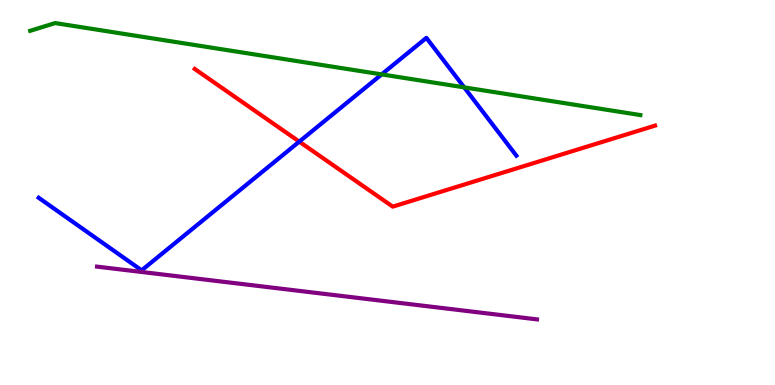[{'lines': ['blue', 'red'], 'intersections': [{'x': 3.86, 'y': 6.32}]}, {'lines': ['green', 'red'], 'intersections': []}, {'lines': ['purple', 'red'], 'intersections': []}, {'lines': ['blue', 'green'], 'intersections': [{'x': 4.92, 'y': 8.07}, {'x': 5.99, 'y': 7.73}]}, {'lines': ['blue', 'purple'], 'intersections': []}, {'lines': ['green', 'purple'], 'intersections': []}]